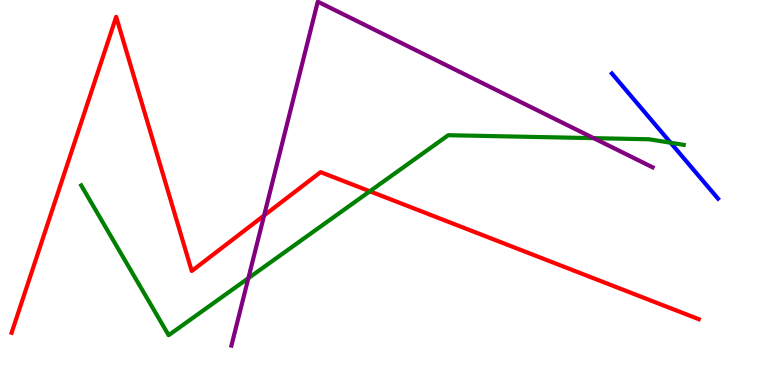[{'lines': ['blue', 'red'], 'intersections': []}, {'lines': ['green', 'red'], 'intersections': [{'x': 4.77, 'y': 5.03}]}, {'lines': ['purple', 'red'], 'intersections': [{'x': 3.41, 'y': 4.4}]}, {'lines': ['blue', 'green'], 'intersections': [{'x': 8.65, 'y': 6.29}]}, {'lines': ['blue', 'purple'], 'intersections': []}, {'lines': ['green', 'purple'], 'intersections': [{'x': 3.2, 'y': 2.77}, {'x': 7.66, 'y': 6.41}]}]